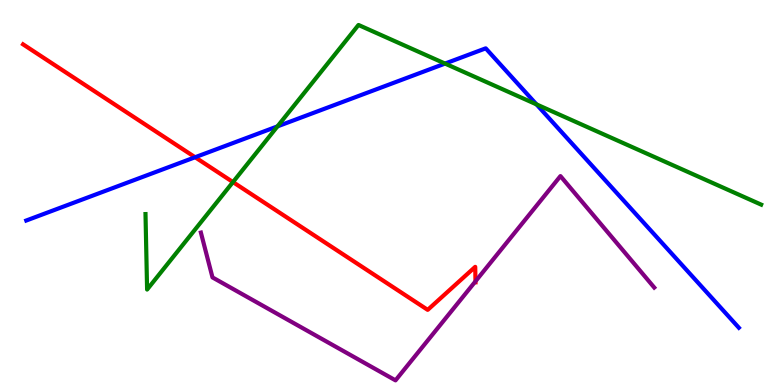[{'lines': ['blue', 'red'], 'intersections': [{'x': 2.52, 'y': 5.92}]}, {'lines': ['green', 'red'], 'intersections': [{'x': 3.01, 'y': 5.27}]}, {'lines': ['purple', 'red'], 'intersections': [{'x': 6.14, 'y': 2.69}]}, {'lines': ['blue', 'green'], 'intersections': [{'x': 3.58, 'y': 6.72}, {'x': 5.74, 'y': 8.35}, {'x': 6.92, 'y': 7.29}]}, {'lines': ['blue', 'purple'], 'intersections': []}, {'lines': ['green', 'purple'], 'intersections': []}]